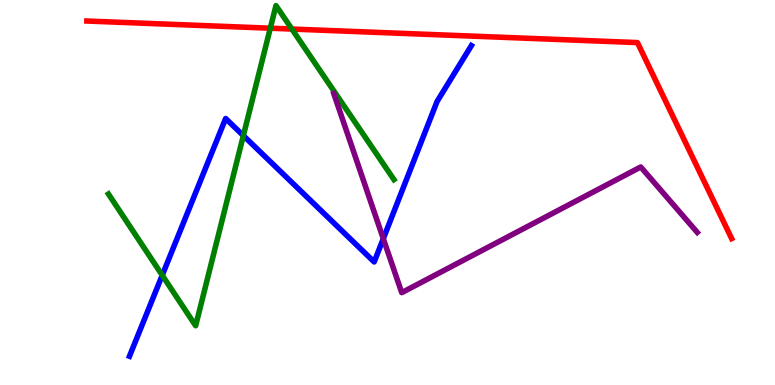[{'lines': ['blue', 'red'], 'intersections': []}, {'lines': ['green', 'red'], 'intersections': [{'x': 3.49, 'y': 9.27}, {'x': 3.77, 'y': 9.25}]}, {'lines': ['purple', 'red'], 'intersections': []}, {'lines': ['blue', 'green'], 'intersections': [{'x': 2.09, 'y': 2.85}, {'x': 3.14, 'y': 6.48}]}, {'lines': ['blue', 'purple'], 'intersections': [{'x': 4.95, 'y': 3.8}]}, {'lines': ['green', 'purple'], 'intersections': []}]